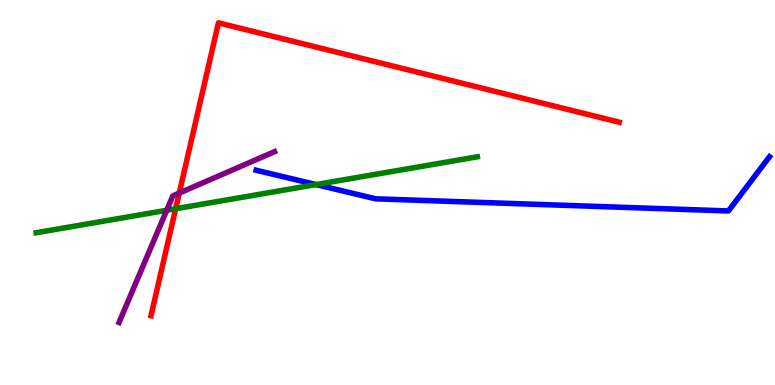[{'lines': ['blue', 'red'], 'intersections': []}, {'lines': ['green', 'red'], 'intersections': [{'x': 2.27, 'y': 4.58}]}, {'lines': ['purple', 'red'], 'intersections': [{'x': 2.31, 'y': 4.99}]}, {'lines': ['blue', 'green'], 'intersections': [{'x': 4.08, 'y': 5.21}]}, {'lines': ['blue', 'purple'], 'intersections': []}, {'lines': ['green', 'purple'], 'intersections': [{'x': 2.15, 'y': 4.54}]}]